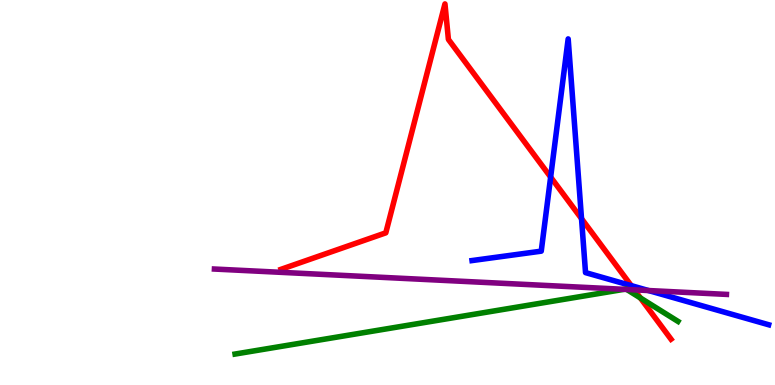[{'lines': ['blue', 'red'], 'intersections': [{'x': 7.11, 'y': 5.4}, {'x': 7.5, 'y': 4.32}, {'x': 8.15, 'y': 2.58}]}, {'lines': ['green', 'red'], 'intersections': [{'x': 8.26, 'y': 2.26}]}, {'lines': ['purple', 'red'], 'intersections': [{'x': 8.19, 'y': 2.47}]}, {'lines': ['blue', 'green'], 'intersections': []}, {'lines': ['blue', 'purple'], 'intersections': [{'x': 8.37, 'y': 2.45}]}, {'lines': ['green', 'purple'], 'intersections': [{'x': 8.05, 'y': 2.49}, {'x': 8.09, 'y': 2.48}]}]